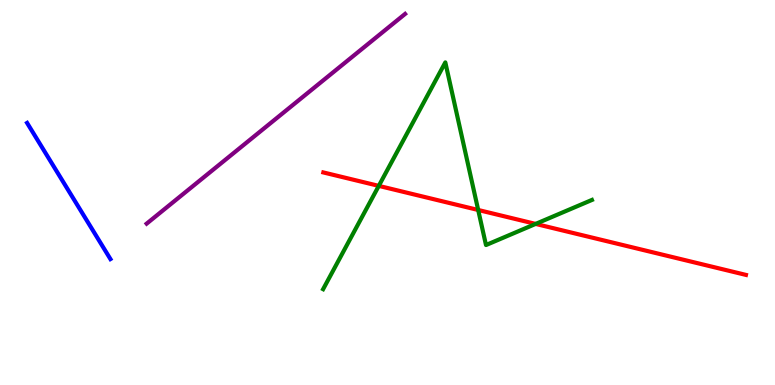[{'lines': ['blue', 'red'], 'intersections': []}, {'lines': ['green', 'red'], 'intersections': [{'x': 4.89, 'y': 5.17}, {'x': 6.17, 'y': 4.55}, {'x': 6.91, 'y': 4.18}]}, {'lines': ['purple', 'red'], 'intersections': []}, {'lines': ['blue', 'green'], 'intersections': []}, {'lines': ['blue', 'purple'], 'intersections': []}, {'lines': ['green', 'purple'], 'intersections': []}]